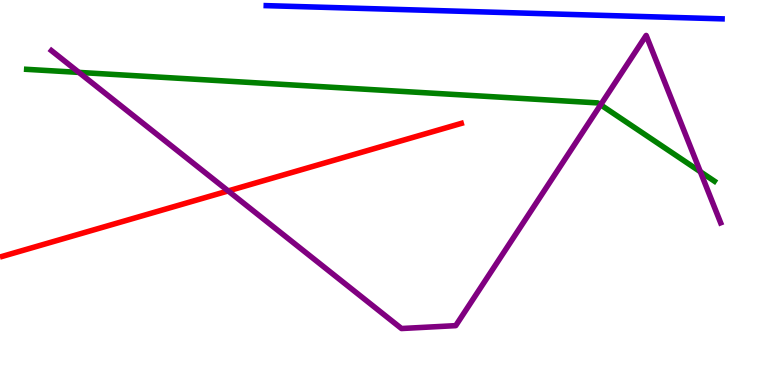[{'lines': ['blue', 'red'], 'intersections': []}, {'lines': ['green', 'red'], 'intersections': []}, {'lines': ['purple', 'red'], 'intersections': [{'x': 2.94, 'y': 5.04}]}, {'lines': ['blue', 'green'], 'intersections': []}, {'lines': ['blue', 'purple'], 'intersections': []}, {'lines': ['green', 'purple'], 'intersections': [{'x': 1.02, 'y': 8.12}, {'x': 7.75, 'y': 7.28}, {'x': 9.04, 'y': 5.54}]}]